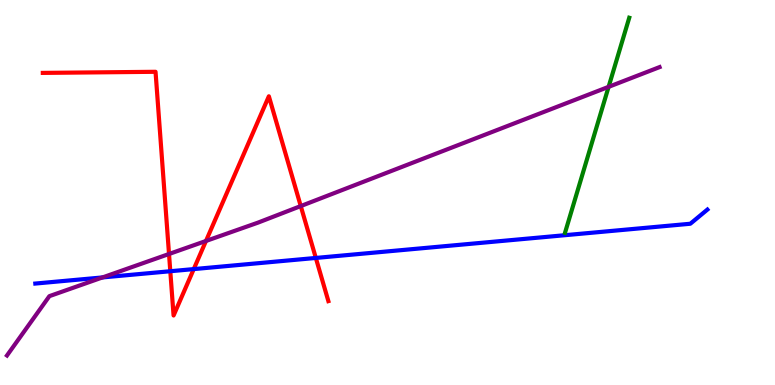[{'lines': ['blue', 'red'], 'intersections': [{'x': 2.2, 'y': 2.95}, {'x': 2.5, 'y': 3.01}, {'x': 4.08, 'y': 3.3}]}, {'lines': ['green', 'red'], 'intersections': []}, {'lines': ['purple', 'red'], 'intersections': [{'x': 2.18, 'y': 3.4}, {'x': 2.66, 'y': 3.74}, {'x': 3.88, 'y': 4.65}]}, {'lines': ['blue', 'green'], 'intersections': []}, {'lines': ['blue', 'purple'], 'intersections': [{'x': 1.32, 'y': 2.79}]}, {'lines': ['green', 'purple'], 'intersections': [{'x': 7.85, 'y': 7.74}]}]